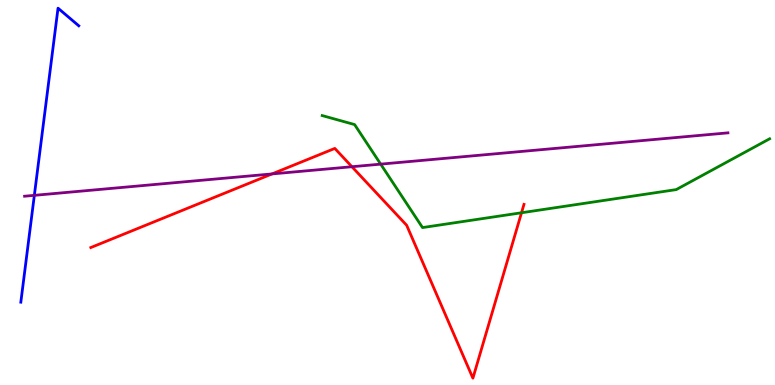[{'lines': ['blue', 'red'], 'intersections': []}, {'lines': ['green', 'red'], 'intersections': [{'x': 6.73, 'y': 4.47}]}, {'lines': ['purple', 'red'], 'intersections': [{'x': 3.51, 'y': 5.48}, {'x': 4.54, 'y': 5.67}]}, {'lines': ['blue', 'green'], 'intersections': []}, {'lines': ['blue', 'purple'], 'intersections': [{'x': 0.443, 'y': 4.93}]}, {'lines': ['green', 'purple'], 'intersections': [{'x': 4.91, 'y': 5.74}]}]